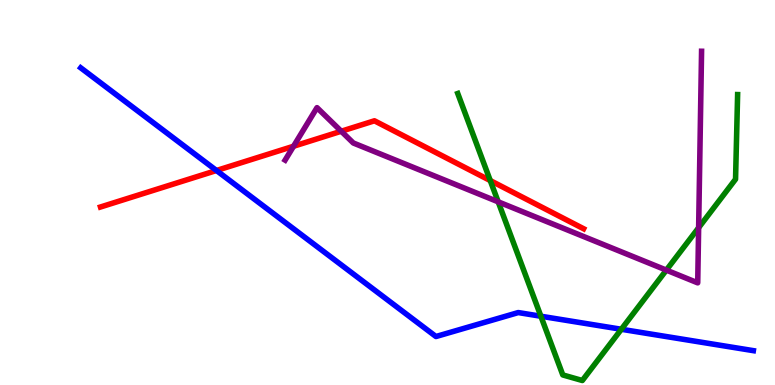[{'lines': ['blue', 'red'], 'intersections': [{'x': 2.79, 'y': 5.57}]}, {'lines': ['green', 'red'], 'intersections': [{'x': 6.33, 'y': 5.31}]}, {'lines': ['purple', 'red'], 'intersections': [{'x': 3.79, 'y': 6.2}, {'x': 4.4, 'y': 6.59}]}, {'lines': ['blue', 'green'], 'intersections': [{'x': 6.98, 'y': 1.79}, {'x': 8.02, 'y': 1.45}]}, {'lines': ['blue', 'purple'], 'intersections': []}, {'lines': ['green', 'purple'], 'intersections': [{'x': 6.43, 'y': 4.76}, {'x': 8.6, 'y': 2.98}, {'x': 9.01, 'y': 4.09}]}]